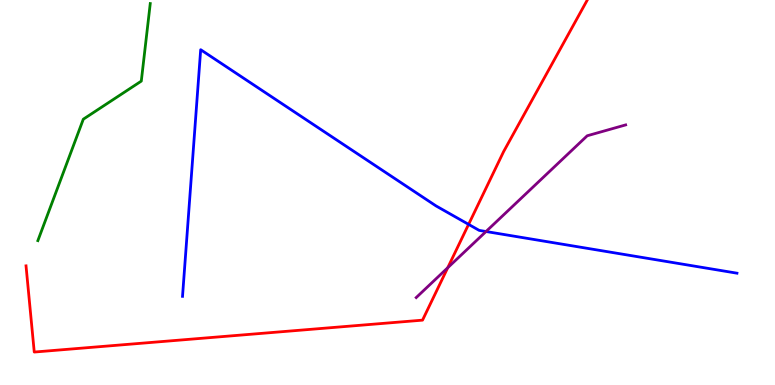[{'lines': ['blue', 'red'], 'intersections': [{'x': 6.05, 'y': 4.17}]}, {'lines': ['green', 'red'], 'intersections': []}, {'lines': ['purple', 'red'], 'intersections': [{'x': 5.78, 'y': 3.05}]}, {'lines': ['blue', 'green'], 'intersections': []}, {'lines': ['blue', 'purple'], 'intersections': [{'x': 6.27, 'y': 3.99}]}, {'lines': ['green', 'purple'], 'intersections': []}]